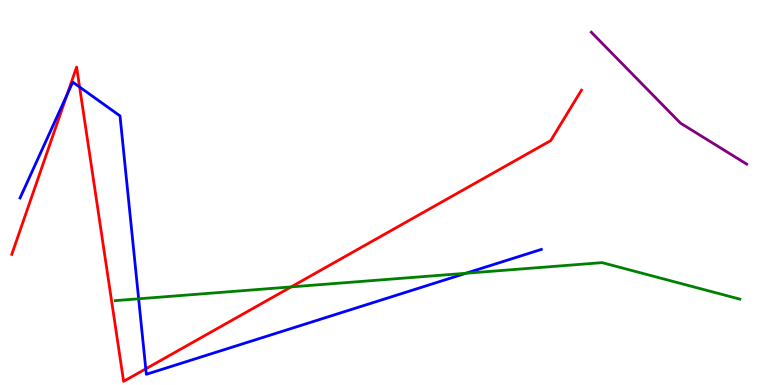[{'lines': ['blue', 'red'], 'intersections': [{'x': 0.864, 'y': 7.54}, {'x': 1.03, 'y': 7.74}, {'x': 1.88, 'y': 0.42}]}, {'lines': ['green', 'red'], 'intersections': [{'x': 3.76, 'y': 2.55}]}, {'lines': ['purple', 'red'], 'intersections': []}, {'lines': ['blue', 'green'], 'intersections': [{'x': 1.79, 'y': 2.24}, {'x': 6.01, 'y': 2.9}]}, {'lines': ['blue', 'purple'], 'intersections': []}, {'lines': ['green', 'purple'], 'intersections': []}]